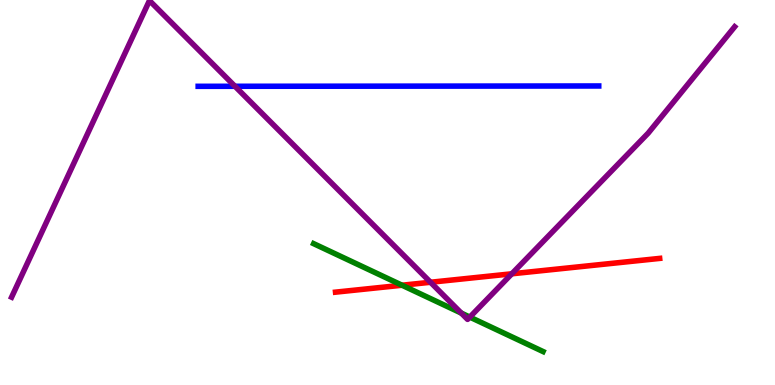[{'lines': ['blue', 'red'], 'intersections': []}, {'lines': ['green', 'red'], 'intersections': [{'x': 5.19, 'y': 2.59}]}, {'lines': ['purple', 'red'], 'intersections': [{'x': 5.56, 'y': 2.67}, {'x': 6.6, 'y': 2.89}]}, {'lines': ['blue', 'green'], 'intersections': []}, {'lines': ['blue', 'purple'], 'intersections': [{'x': 3.03, 'y': 7.76}]}, {'lines': ['green', 'purple'], 'intersections': [{'x': 5.95, 'y': 1.87}, {'x': 6.06, 'y': 1.76}]}]